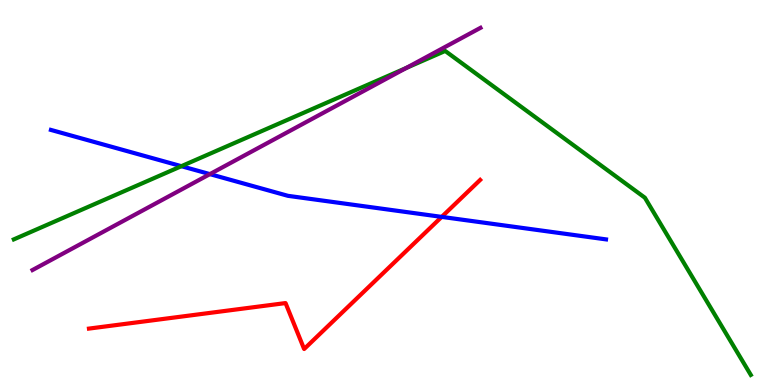[{'lines': ['blue', 'red'], 'intersections': [{'x': 5.7, 'y': 4.37}]}, {'lines': ['green', 'red'], 'intersections': []}, {'lines': ['purple', 'red'], 'intersections': []}, {'lines': ['blue', 'green'], 'intersections': [{'x': 2.34, 'y': 5.68}]}, {'lines': ['blue', 'purple'], 'intersections': [{'x': 2.71, 'y': 5.48}]}, {'lines': ['green', 'purple'], 'intersections': [{'x': 5.24, 'y': 8.24}]}]